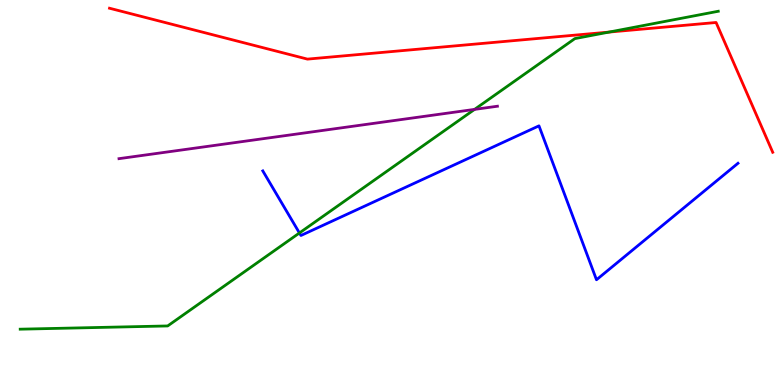[{'lines': ['blue', 'red'], 'intersections': []}, {'lines': ['green', 'red'], 'intersections': [{'x': 7.86, 'y': 9.17}]}, {'lines': ['purple', 'red'], 'intersections': []}, {'lines': ['blue', 'green'], 'intersections': [{'x': 3.86, 'y': 3.95}]}, {'lines': ['blue', 'purple'], 'intersections': []}, {'lines': ['green', 'purple'], 'intersections': [{'x': 6.12, 'y': 7.16}]}]